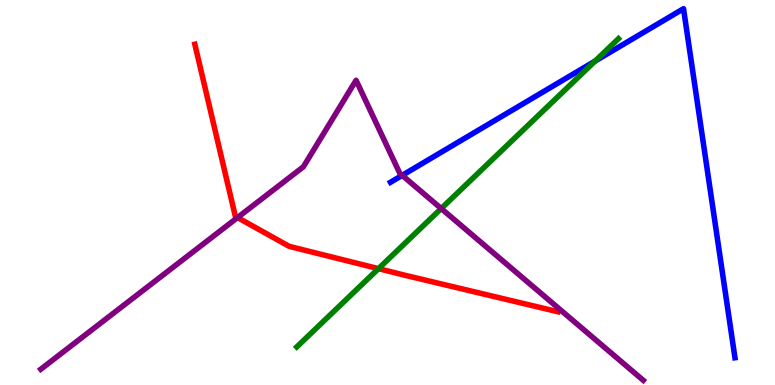[{'lines': ['blue', 'red'], 'intersections': []}, {'lines': ['green', 'red'], 'intersections': [{'x': 4.88, 'y': 3.02}]}, {'lines': ['purple', 'red'], 'intersections': [{'x': 3.06, 'y': 4.35}]}, {'lines': ['blue', 'green'], 'intersections': [{'x': 7.68, 'y': 8.41}]}, {'lines': ['blue', 'purple'], 'intersections': [{'x': 5.19, 'y': 5.45}]}, {'lines': ['green', 'purple'], 'intersections': [{'x': 5.69, 'y': 4.58}]}]